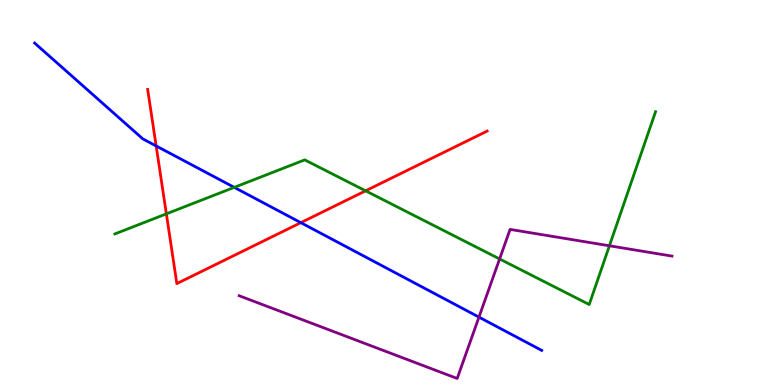[{'lines': ['blue', 'red'], 'intersections': [{'x': 2.01, 'y': 6.21}, {'x': 3.88, 'y': 4.22}]}, {'lines': ['green', 'red'], 'intersections': [{'x': 2.15, 'y': 4.45}, {'x': 4.72, 'y': 5.04}]}, {'lines': ['purple', 'red'], 'intersections': []}, {'lines': ['blue', 'green'], 'intersections': [{'x': 3.02, 'y': 5.13}]}, {'lines': ['blue', 'purple'], 'intersections': [{'x': 6.18, 'y': 1.76}]}, {'lines': ['green', 'purple'], 'intersections': [{'x': 6.45, 'y': 3.27}, {'x': 7.86, 'y': 3.62}]}]